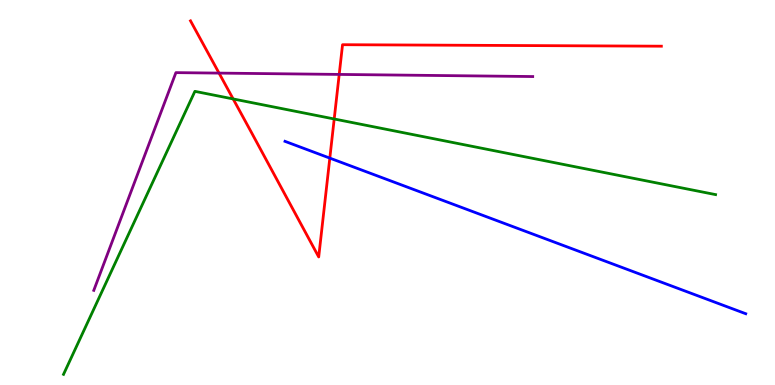[{'lines': ['blue', 'red'], 'intersections': [{'x': 4.26, 'y': 5.89}]}, {'lines': ['green', 'red'], 'intersections': [{'x': 3.01, 'y': 7.43}, {'x': 4.31, 'y': 6.91}]}, {'lines': ['purple', 'red'], 'intersections': [{'x': 2.83, 'y': 8.1}, {'x': 4.38, 'y': 8.07}]}, {'lines': ['blue', 'green'], 'intersections': []}, {'lines': ['blue', 'purple'], 'intersections': []}, {'lines': ['green', 'purple'], 'intersections': []}]